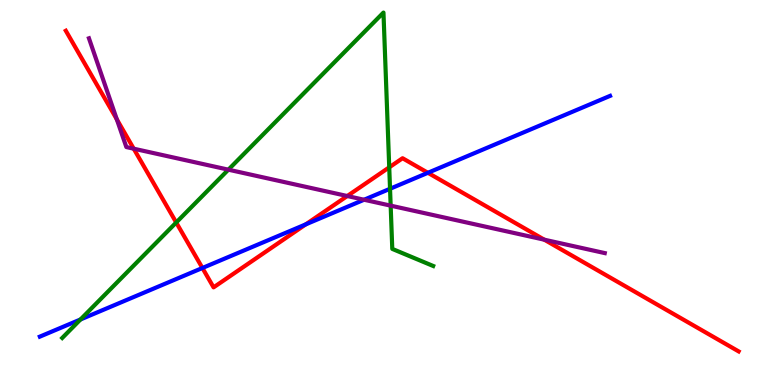[{'lines': ['blue', 'red'], 'intersections': [{'x': 2.61, 'y': 3.04}, {'x': 3.95, 'y': 4.17}, {'x': 5.52, 'y': 5.51}]}, {'lines': ['green', 'red'], 'intersections': [{'x': 2.27, 'y': 4.22}, {'x': 5.02, 'y': 5.65}]}, {'lines': ['purple', 'red'], 'intersections': [{'x': 1.51, 'y': 6.9}, {'x': 1.73, 'y': 6.14}, {'x': 4.48, 'y': 4.91}, {'x': 7.02, 'y': 3.77}]}, {'lines': ['blue', 'green'], 'intersections': [{'x': 1.04, 'y': 1.7}, {'x': 5.03, 'y': 5.1}]}, {'lines': ['blue', 'purple'], 'intersections': [{'x': 4.7, 'y': 4.81}]}, {'lines': ['green', 'purple'], 'intersections': [{'x': 2.95, 'y': 5.59}, {'x': 5.04, 'y': 4.66}]}]